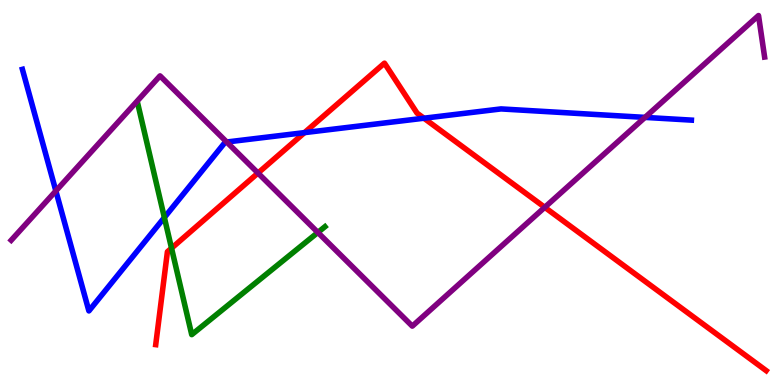[{'lines': ['blue', 'red'], 'intersections': [{'x': 3.93, 'y': 6.56}, {'x': 5.47, 'y': 6.93}]}, {'lines': ['green', 'red'], 'intersections': [{'x': 2.21, 'y': 3.55}]}, {'lines': ['purple', 'red'], 'intersections': [{'x': 3.33, 'y': 5.51}, {'x': 7.03, 'y': 4.62}]}, {'lines': ['blue', 'green'], 'intersections': [{'x': 2.12, 'y': 4.35}]}, {'lines': ['blue', 'purple'], 'intersections': [{'x': 0.721, 'y': 5.04}, {'x': 2.93, 'y': 6.31}, {'x': 8.32, 'y': 6.95}]}, {'lines': ['green', 'purple'], 'intersections': [{'x': 4.1, 'y': 3.96}]}]